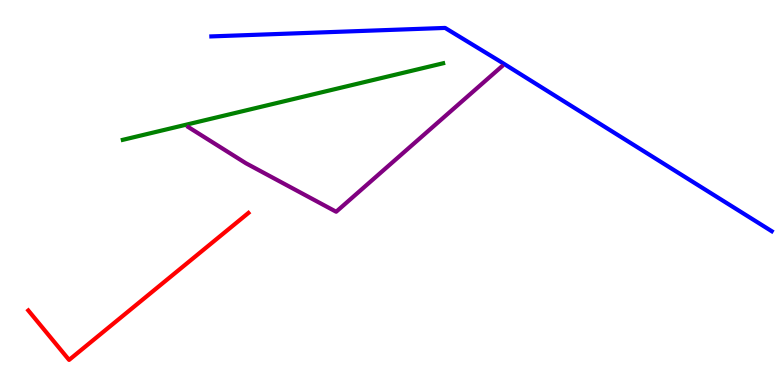[{'lines': ['blue', 'red'], 'intersections': []}, {'lines': ['green', 'red'], 'intersections': []}, {'lines': ['purple', 'red'], 'intersections': []}, {'lines': ['blue', 'green'], 'intersections': []}, {'lines': ['blue', 'purple'], 'intersections': []}, {'lines': ['green', 'purple'], 'intersections': []}]